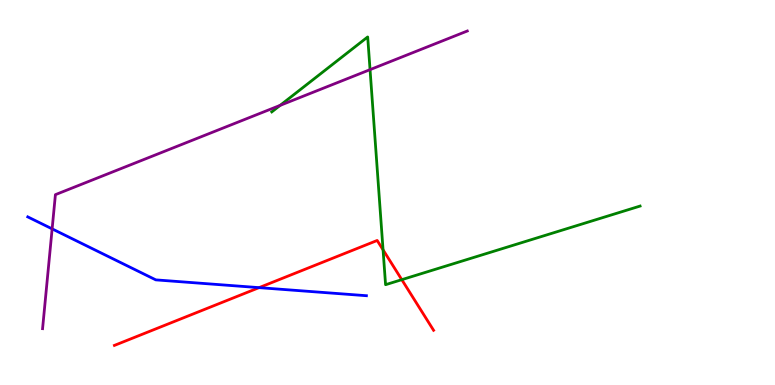[{'lines': ['blue', 'red'], 'intersections': [{'x': 3.34, 'y': 2.53}]}, {'lines': ['green', 'red'], 'intersections': [{'x': 4.94, 'y': 3.51}, {'x': 5.18, 'y': 2.74}]}, {'lines': ['purple', 'red'], 'intersections': []}, {'lines': ['blue', 'green'], 'intersections': []}, {'lines': ['blue', 'purple'], 'intersections': [{'x': 0.673, 'y': 4.06}]}, {'lines': ['green', 'purple'], 'intersections': [{'x': 3.61, 'y': 7.26}, {'x': 4.77, 'y': 8.19}]}]